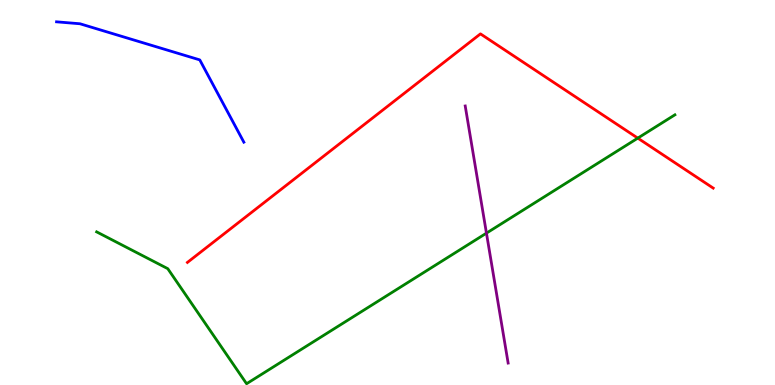[{'lines': ['blue', 'red'], 'intersections': []}, {'lines': ['green', 'red'], 'intersections': [{'x': 8.23, 'y': 6.41}]}, {'lines': ['purple', 'red'], 'intersections': []}, {'lines': ['blue', 'green'], 'intersections': []}, {'lines': ['blue', 'purple'], 'intersections': []}, {'lines': ['green', 'purple'], 'intersections': [{'x': 6.28, 'y': 3.94}]}]